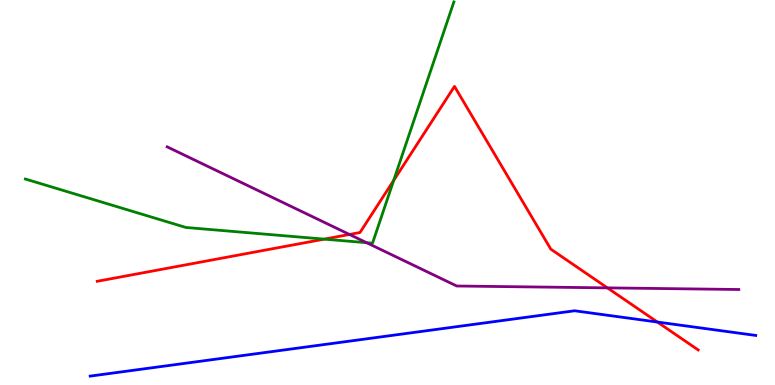[{'lines': ['blue', 'red'], 'intersections': [{'x': 8.48, 'y': 1.64}]}, {'lines': ['green', 'red'], 'intersections': [{'x': 4.18, 'y': 3.79}, {'x': 5.08, 'y': 5.31}]}, {'lines': ['purple', 'red'], 'intersections': [{'x': 4.51, 'y': 3.91}, {'x': 7.84, 'y': 2.52}]}, {'lines': ['blue', 'green'], 'intersections': []}, {'lines': ['blue', 'purple'], 'intersections': []}, {'lines': ['green', 'purple'], 'intersections': [{'x': 4.73, 'y': 3.7}]}]